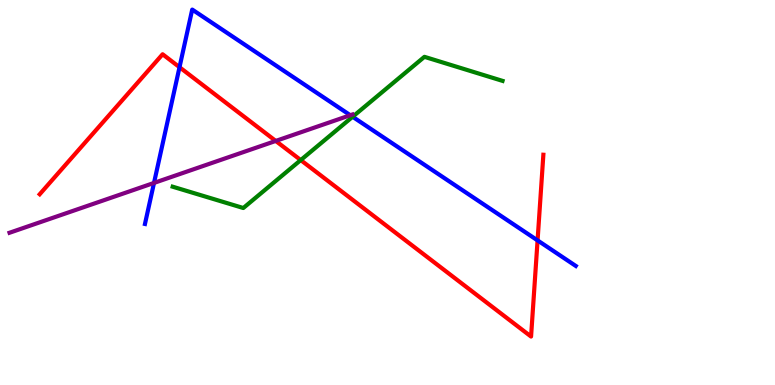[{'lines': ['blue', 'red'], 'intersections': [{'x': 2.32, 'y': 8.25}, {'x': 6.94, 'y': 3.76}]}, {'lines': ['green', 'red'], 'intersections': [{'x': 3.88, 'y': 5.84}]}, {'lines': ['purple', 'red'], 'intersections': [{'x': 3.56, 'y': 6.34}]}, {'lines': ['blue', 'green'], 'intersections': [{'x': 4.55, 'y': 6.97}]}, {'lines': ['blue', 'purple'], 'intersections': [{'x': 1.99, 'y': 5.25}, {'x': 4.52, 'y': 7.01}]}, {'lines': ['green', 'purple'], 'intersections': []}]